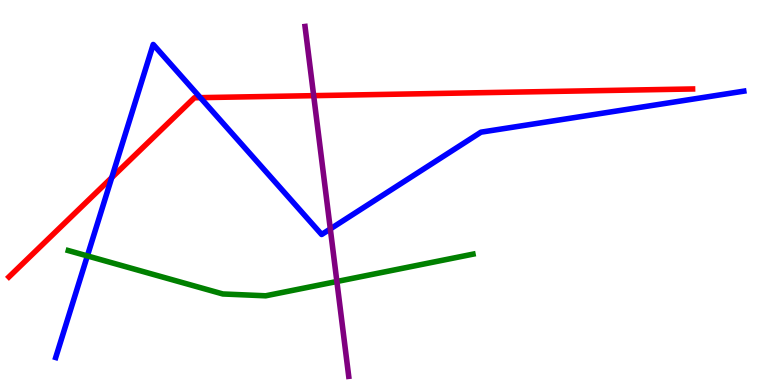[{'lines': ['blue', 'red'], 'intersections': [{'x': 1.44, 'y': 5.39}, {'x': 2.59, 'y': 7.46}]}, {'lines': ['green', 'red'], 'intersections': []}, {'lines': ['purple', 'red'], 'intersections': [{'x': 4.05, 'y': 7.52}]}, {'lines': ['blue', 'green'], 'intersections': [{'x': 1.13, 'y': 3.35}]}, {'lines': ['blue', 'purple'], 'intersections': [{'x': 4.26, 'y': 4.05}]}, {'lines': ['green', 'purple'], 'intersections': [{'x': 4.35, 'y': 2.69}]}]